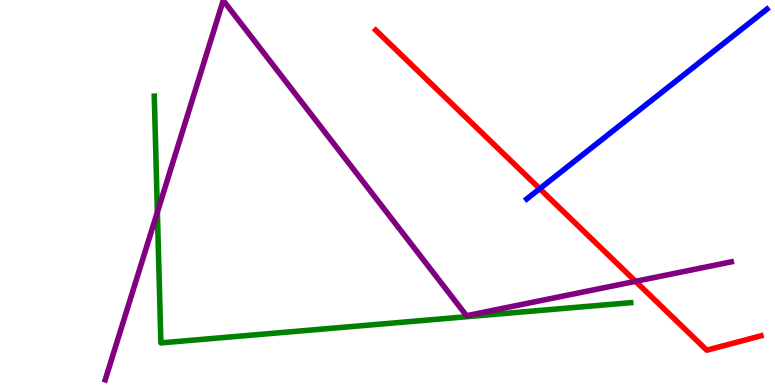[{'lines': ['blue', 'red'], 'intersections': [{'x': 6.96, 'y': 5.1}]}, {'lines': ['green', 'red'], 'intersections': []}, {'lines': ['purple', 'red'], 'intersections': [{'x': 8.2, 'y': 2.69}]}, {'lines': ['blue', 'green'], 'intersections': []}, {'lines': ['blue', 'purple'], 'intersections': []}, {'lines': ['green', 'purple'], 'intersections': [{'x': 2.03, 'y': 4.49}]}]